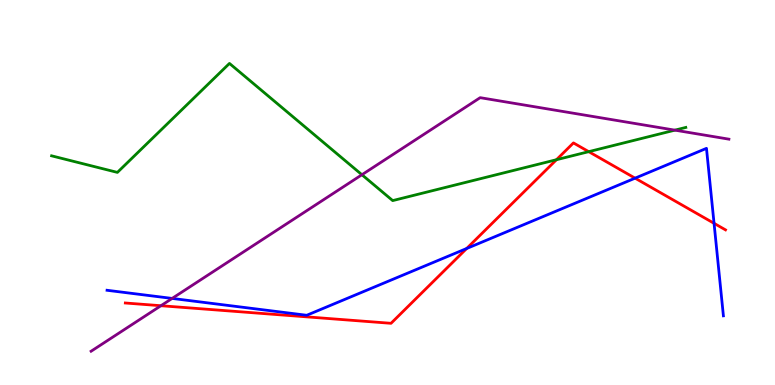[{'lines': ['blue', 'red'], 'intersections': [{'x': 6.02, 'y': 3.55}, {'x': 8.19, 'y': 5.37}, {'x': 9.21, 'y': 4.2}]}, {'lines': ['green', 'red'], 'intersections': [{'x': 7.18, 'y': 5.85}, {'x': 7.6, 'y': 6.06}]}, {'lines': ['purple', 'red'], 'intersections': [{'x': 2.08, 'y': 2.06}]}, {'lines': ['blue', 'green'], 'intersections': []}, {'lines': ['blue', 'purple'], 'intersections': [{'x': 2.22, 'y': 2.25}]}, {'lines': ['green', 'purple'], 'intersections': [{'x': 4.67, 'y': 5.46}, {'x': 8.71, 'y': 6.62}]}]